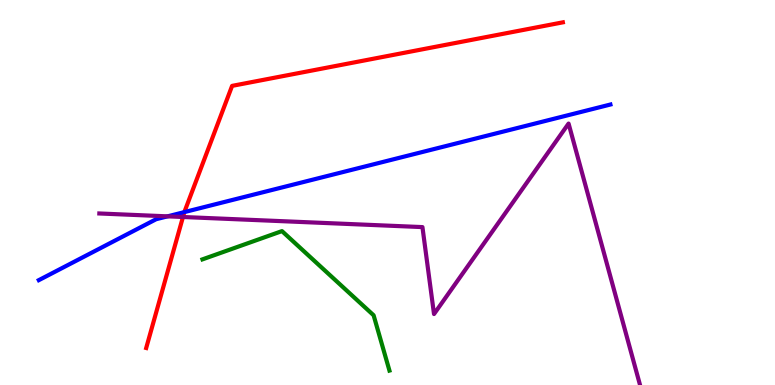[{'lines': ['blue', 'red'], 'intersections': [{'x': 2.38, 'y': 4.49}]}, {'lines': ['green', 'red'], 'intersections': []}, {'lines': ['purple', 'red'], 'intersections': [{'x': 2.36, 'y': 4.36}]}, {'lines': ['blue', 'green'], 'intersections': []}, {'lines': ['blue', 'purple'], 'intersections': [{'x': 2.16, 'y': 4.38}]}, {'lines': ['green', 'purple'], 'intersections': []}]